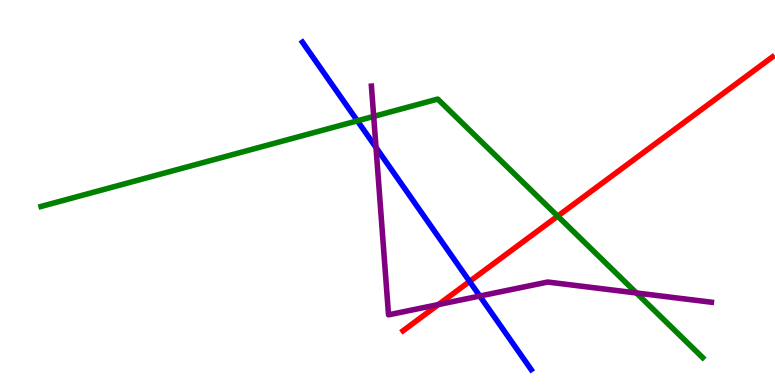[{'lines': ['blue', 'red'], 'intersections': [{'x': 6.06, 'y': 2.69}]}, {'lines': ['green', 'red'], 'intersections': [{'x': 7.2, 'y': 4.39}]}, {'lines': ['purple', 'red'], 'intersections': [{'x': 5.66, 'y': 2.09}]}, {'lines': ['blue', 'green'], 'intersections': [{'x': 4.61, 'y': 6.86}]}, {'lines': ['blue', 'purple'], 'intersections': [{'x': 4.85, 'y': 6.17}, {'x': 6.19, 'y': 2.31}]}, {'lines': ['green', 'purple'], 'intersections': [{'x': 4.82, 'y': 6.98}, {'x': 8.21, 'y': 2.39}]}]